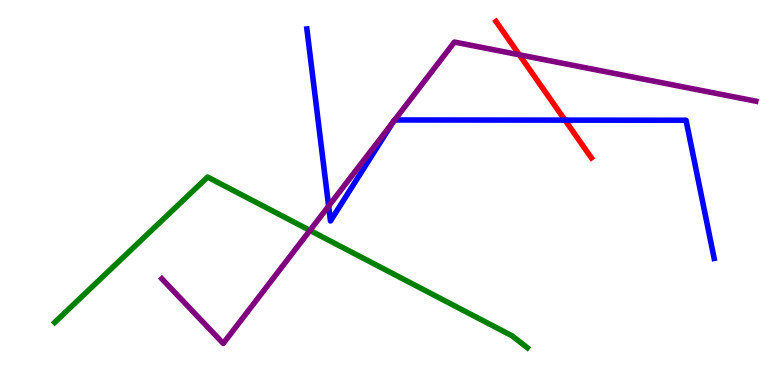[{'lines': ['blue', 'red'], 'intersections': [{'x': 7.29, 'y': 6.88}]}, {'lines': ['green', 'red'], 'intersections': []}, {'lines': ['purple', 'red'], 'intersections': [{'x': 6.7, 'y': 8.58}]}, {'lines': ['blue', 'green'], 'intersections': []}, {'lines': ['blue', 'purple'], 'intersections': [{'x': 4.24, 'y': 4.65}, {'x': 5.07, 'y': 6.83}, {'x': 5.09, 'y': 6.88}]}, {'lines': ['green', 'purple'], 'intersections': [{'x': 4.0, 'y': 4.01}]}]